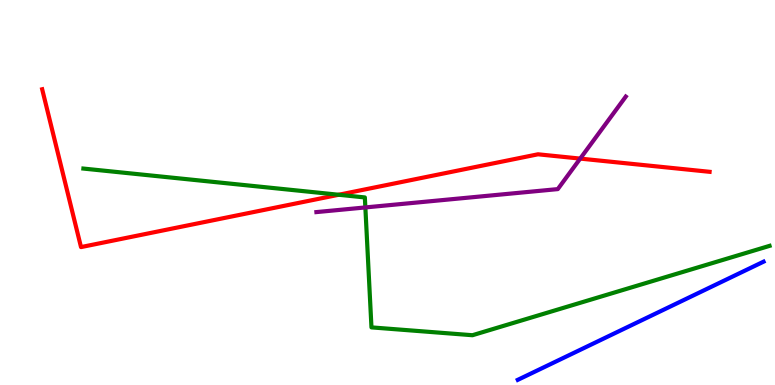[{'lines': ['blue', 'red'], 'intersections': []}, {'lines': ['green', 'red'], 'intersections': [{'x': 4.37, 'y': 4.94}]}, {'lines': ['purple', 'red'], 'intersections': [{'x': 7.49, 'y': 5.88}]}, {'lines': ['blue', 'green'], 'intersections': []}, {'lines': ['blue', 'purple'], 'intersections': []}, {'lines': ['green', 'purple'], 'intersections': [{'x': 4.71, 'y': 4.61}]}]